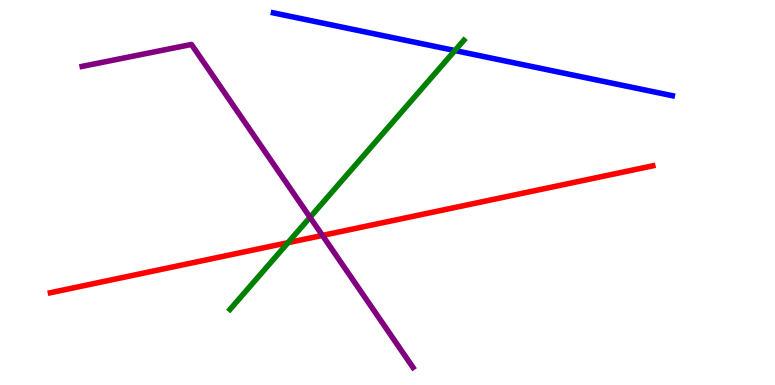[{'lines': ['blue', 'red'], 'intersections': []}, {'lines': ['green', 'red'], 'intersections': [{'x': 3.72, 'y': 3.7}]}, {'lines': ['purple', 'red'], 'intersections': [{'x': 4.16, 'y': 3.89}]}, {'lines': ['blue', 'green'], 'intersections': [{'x': 5.87, 'y': 8.69}]}, {'lines': ['blue', 'purple'], 'intersections': []}, {'lines': ['green', 'purple'], 'intersections': [{'x': 4.0, 'y': 4.36}]}]